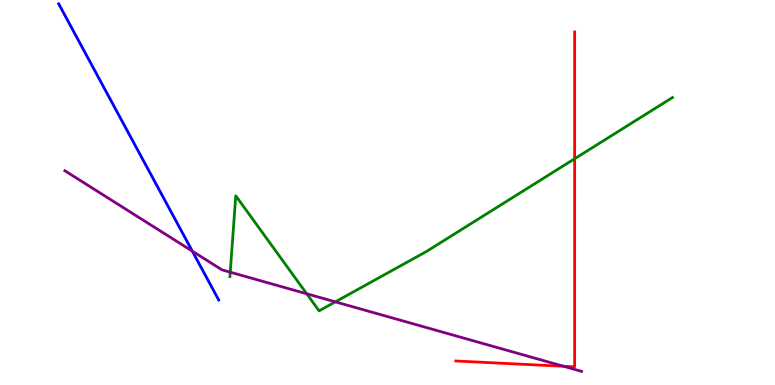[{'lines': ['blue', 'red'], 'intersections': []}, {'lines': ['green', 'red'], 'intersections': [{'x': 7.41, 'y': 5.88}]}, {'lines': ['purple', 'red'], 'intersections': [{'x': 7.27, 'y': 0.486}]}, {'lines': ['blue', 'green'], 'intersections': []}, {'lines': ['blue', 'purple'], 'intersections': [{'x': 2.48, 'y': 3.48}]}, {'lines': ['green', 'purple'], 'intersections': [{'x': 2.97, 'y': 2.93}, {'x': 3.96, 'y': 2.37}, {'x': 4.33, 'y': 2.16}]}]